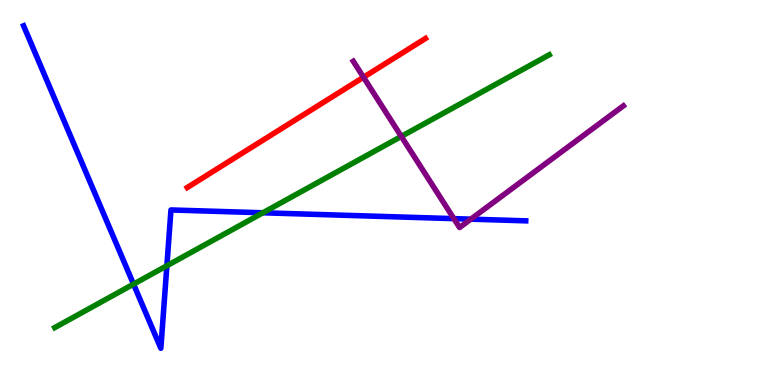[{'lines': ['blue', 'red'], 'intersections': []}, {'lines': ['green', 'red'], 'intersections': []}, {'lines': ['purple', 'red'], 'intersections': [{'x': 4.69, 'y': 7.99}]}, {'lines': ['blue', 'green'], 'intersections': [{'x': 1.72, 'y': 2.62}, {'x': 2.15, 'y': 3.1}, {'x': 3.39, 'y': 4.47}]}, {'lines': ['blue', 'purple'], 'intersections': [{'x': 5.86, 'y': 4.32}, {'x': 6.08, 'y': 4.31}]}, {'lines': ['green', 'purple'], 'intersections': [{'x': 5.18, 'y': 6.46}]}]